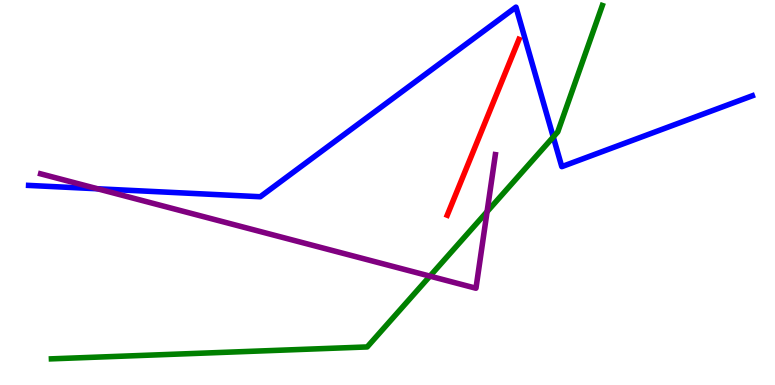[{'lines': ['blue', 'red'], 'intersections': []}, {'lines': ['green', 'red'], 'intersections': []}, {'lines': ['purple', 'red'], 'intersections': []}, {'lines': ['blue', 'green'], 'intersections': [{'x': 7.14, 'y': 6.44}]}, {'lines': ['blue', 'purple'], 'intersections': [{'x': 1.26, 'y': 5.1}]}, {'lines': ['green', 'purple'], 'intersections': [{'x': 5.55, 'y': 2.83}, {'x': 6.28, 'y': 4.5}]}]